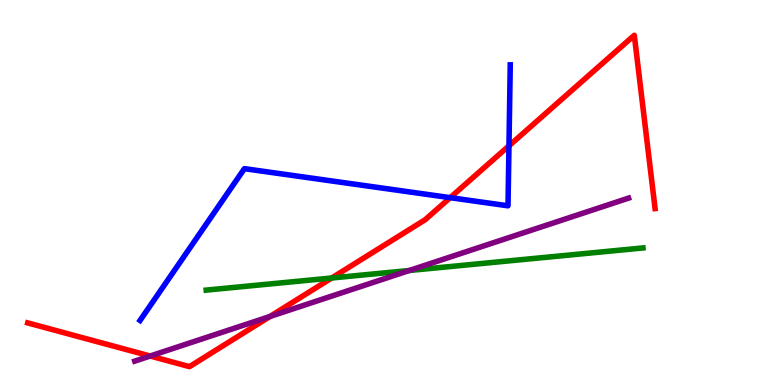[{'lines': ['blue', 'red'], 'intersections': [{'x': 5.81, 'y': 4.87}, {'x': 6.57, 'y': 6.21}]}, {'lines': ['green', 'red'], 'intersections': [{'x': 4.28, 'y': 2.78}]}, {'lines': ['purple', 'red'], 'intersections': [{'x': 1.94, 'y': 0.753}, {'x': 3.48, 'y': 1.78}]}, {'lines': ['blue', 'green'], 'intersections': []}, {'lines': ['blue', 'purple'], 'intersections': []}, {'lines': ['green', 'purple'], 'intersections': [{'x': 5.28, 'y': 2.97}]}]